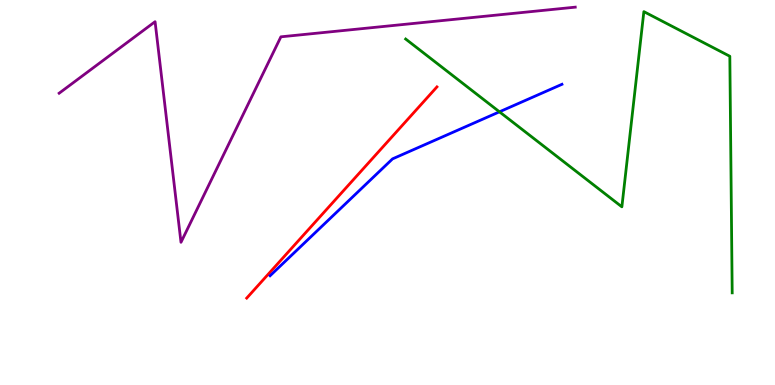[{'lines': ['blue', 'red'], 'intersections': []}, {'lines': ['green', 'red'], 'intersections': []}, {'lines': ['purple', 'red'], 'intersections': []}, {'lines': ['blue', 'green'], 'intersections': [{'x': 6.44, 'y': 7.1}]}, {'lines': ['blue', 'purple'], 'intersections': []}, {'lines': ['green', 'purple'], 'intersections': []}]